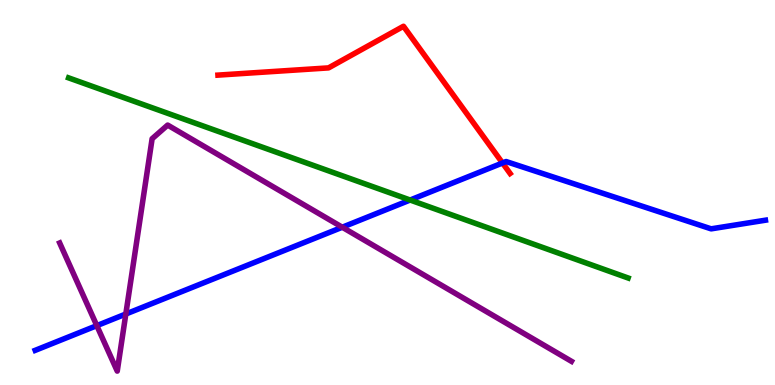[{'lines': ['blue', 'red'], 'intersections': [{'x': 6.48, 'y': 5.77}]}, {'lines': ['green', 'red'], 'intersections': []}, {'lines': ['purple', 'red'], 'intersections': []}, {'lines': ['blue', 'green'], 'intersections': [{'x': 5.29, 'y': 4.8}]}, {'lines': ['blue', 'purple'], 'intersections': [{'x': 1.25, 'y': 1.54}, {'x': 1.62, 'y': 1.84}, {'x': 4.42, 'y': 4.1}]}, {'lines': ['green', 'purple'], 'intersections': []}]